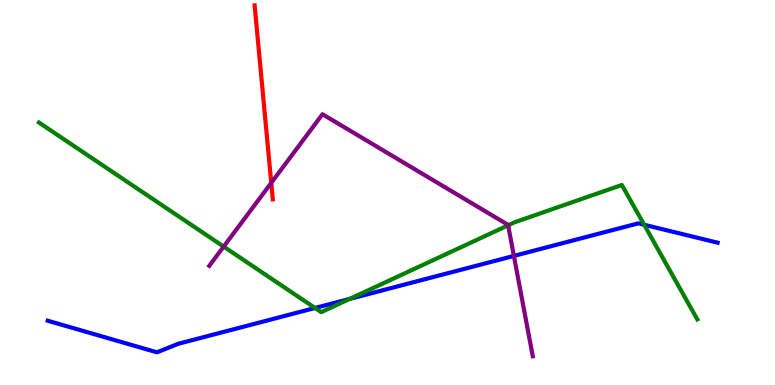[{'lines': ['blue', 'red'], 'intersections': []}, {'lines': ['green', 'red'], 'intersections': []}, {'lines': ['purple', 'red'], 'intersections': [{'x': 3.5, 'y': 5.25}]}, {'lines': ['blue', 'green'], 'intersections': [{'x': 4.06, 'y': 2.0}, {'x': 4.51, 'y': 2.24}, {'x': 8.31, 'y': 4.16}]}, {'lines': ['blue', 'purple'], 'intersections': [{'x': 6.63, 'y': 3.35}]}, {'lines': ['green', 'purple'], 'intersections': [{'x': 2.89, 'y': 3.59}, {'x': 6.56, 'y': 4.15}]}]